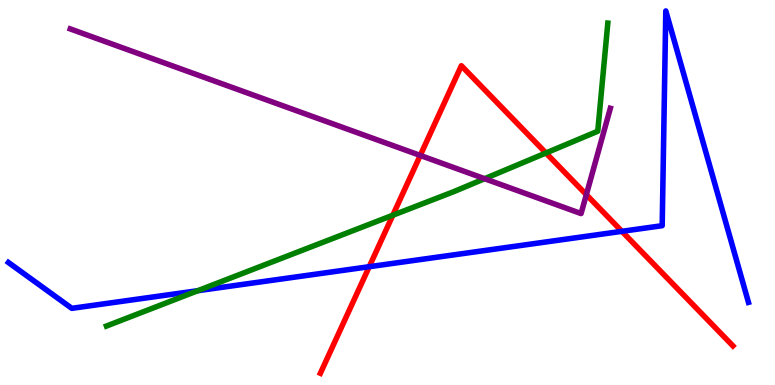[{'lines': ['blue', 'red'], 'intersections': [{'x': 4.76, 'y': 3.07}, {'x': 8.02, 'y': 3.99}]}, {'lines': ['green', 'red'], 'intersections': [{'x': 5.07, 'y': 4.41}, {'x': 7.04, 'y': 6.03}]}, {'lines': ['purple', 'red'], 'intersections': [{'x': 5.42, 'y': 5.96}, {'x': 7.57, 'y': 4.94}]}, {'lines': ['blue', 'green'], 'intersections': [{'x': 2.55, 'y': 2.45}]}, {'lines': ['blue', 'purple'], 'intersections': []}, {'lines': ['green', 'purple'], 'intersections': [{'x': 6.25, 'y': 5.36}]}]